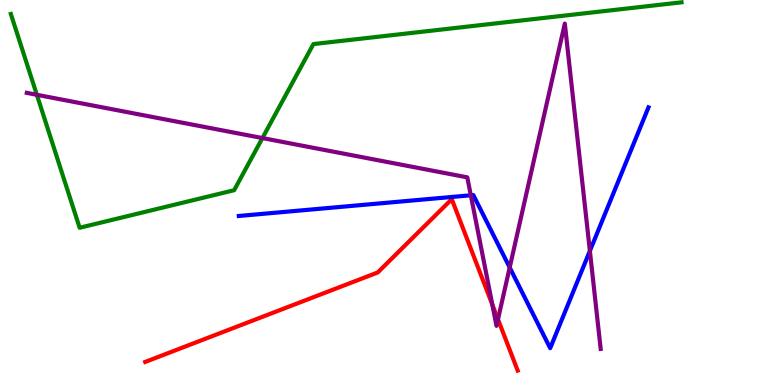[{'lines': ['blue', 'red'], 'intersections': []}, {'lines': ['green', 'red'], 'intersections': []}, {'lines': ['purple', 'red'], 'intersections': [{'x': 6.35, 'y': 2.09}, {'x': 6.43, 'y': 1.71}]}, {'lines': ['blue', 'green'], 'intersections': []}, {'lines': ['blue', 'purple'], 'intersections': [{'x': 6.08, 'y': 4.93}, {'x': 6.58, 'y': 3.05}, {'x': 7.61, 'y': 3.48}]}, {'lines': ['green', 'purple'], 'intersections': [{'x': 0.476, 'y': 7.54}, {'x': 3.39, 'y': 6.41}]}]